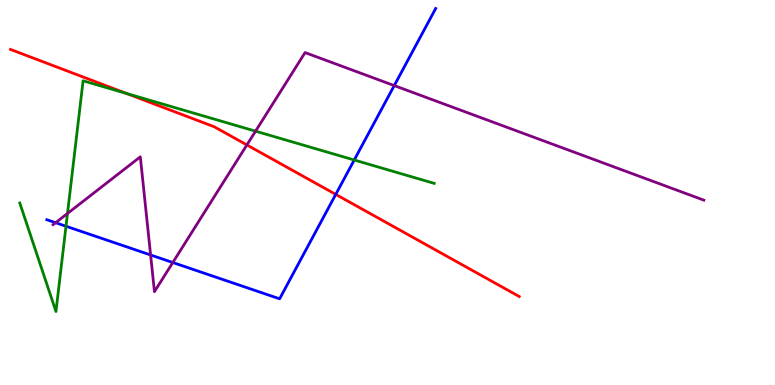[{'lines': ['blue', 'red'], 'intersections': [{'x': 4.33, 'y': 4.95}]}, {'lines': ['green', 'red'], 'intersections': [{'x': 1.63, 'y': 7.57}]}, {'lines': ['purple', 'red'], 'intersections': [{'x': 3.19, 'y': 6.24}]}, {'lines': ['blue', 'green'], 'intersections': [{'x': 0.851, 'y': 4.12}, {'x': 4.57, 'y': 5.84}]}, {'lines': ['blue', 'purple'], 'intersections': [{'x': 0.717, 'y': 4.22}, {'x': 1.94, 'y': 3.38}, {'x': 2.23, 'y': 3.18}, {'x': 5.09, 'y': 7.78}]}, {'lines': ['green', 'purple'], 'intersections': [{'x': 0.871, 'y': 4.46}, {'x': 3.3, 'y': 6.59}]}]